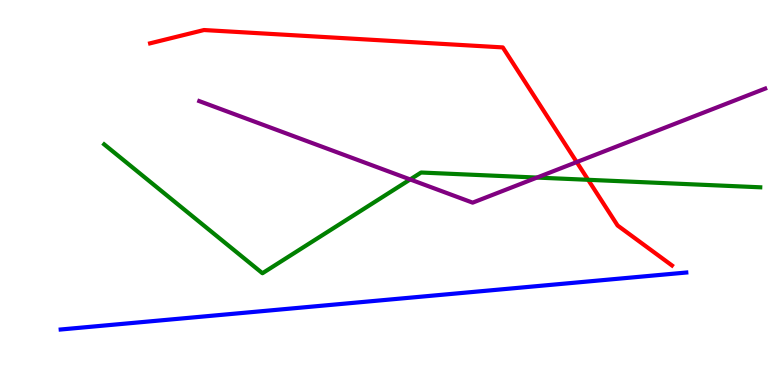[{'lines': ['blue', 'red'], 'intersections': []}, {'lines': ['green', 'red'], 'intersections': [{'x': 7.59, 'y': 5.33}]}, {'lines': ['purple', 'red'], 'intersections': [{'x': 7.44, 'y': 5.79}]}, {'lines': ['blue', 'green'], 'intersections': []}, {'lines': ['blue', 'purple'], 'intersections': []}, {'lines': ['green', 'purple'], 'intersections': [{'x': 5.29, 'y': 5.34}, {'x': 6.93, 'y': 5.39}]}]